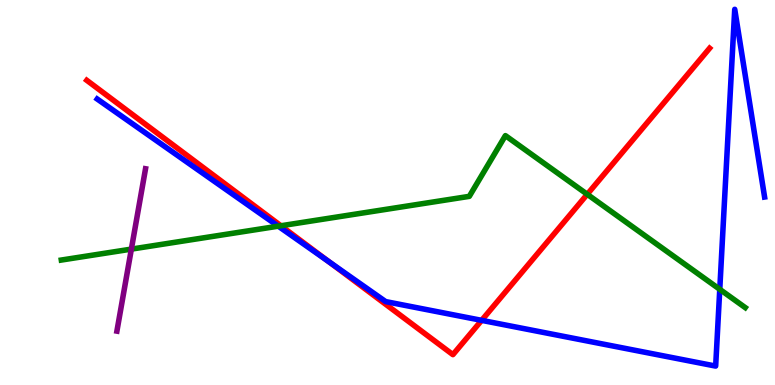[{'lines': ['blue', 'red'], 'intersections': [{'x': 4.25, 'y': 3.2}, {'x': 6.21, 'y': 1.68}]}, {'lines': ['green', 'red'], 'intersections': [{'x': 3.62, 'y': 4.14}, {'x': 7.58, 'y': 4.95}]}, {'lines': ['purple', 'red'], 'intersections': []}, {'lines': ['blue', 'green'], 'intersections': [{'x': 3.59, 'y': 4.13}, {'x': 9.29, 'y': 2.49}]}, {'lines': ['blue', 'purple'], 'intersections': []}, {'lines': ['green', 'purple'], 'intersections': [{'x': 1.7, 'y': 3.53}]}]